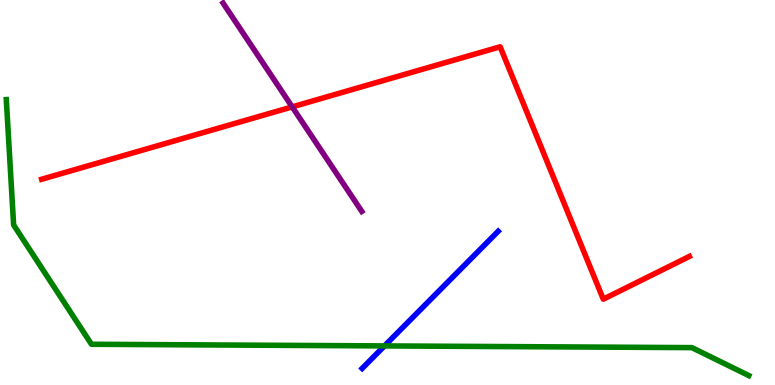[{'lines': ['blue', 'red'], 'intersections': []}, {'lines': ['green', 'red'], 'intersections': []}, {'lines': ['purple', 'red'], 'intersections': [{'x': 3.77, 'y': 7.22}]}, {'lines': ['blue', 'green'], 'intersections': [{'x': 4.96, 'y': 1.02}]}, {'lines': ['blue', 'purple'], 'intersections': []}, {'lines': ['green', 'purple'], 'intersections': []}]